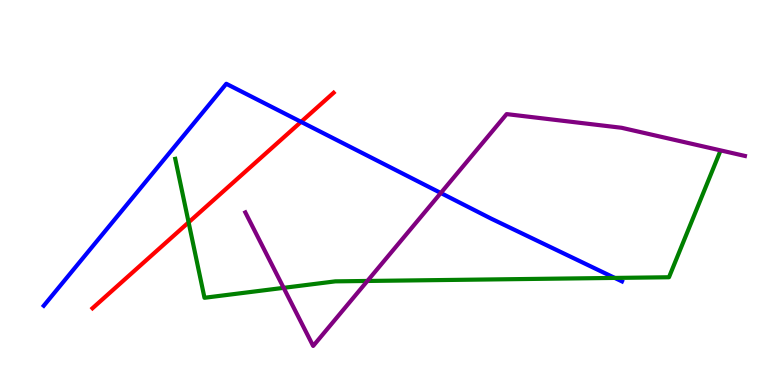[{'lines': ['blue', 'red'], 'intersections': [{'x': 3.88, 'y': 6.83}]}, {'lines': ['green', 'red'], 'intersections': [{'x': 2.43, 'y': 4.22}]}, {'lines': ['purple', 'red'], 'intersections': []}, {'lines': ['blue', 'green'], 'intersections': [{'x': 7.93, 'y': 2.78}]}, {'lines': ['blue', 'purple'], 'intersections': [{'x': 5.69, 'y': 4.99}]}, {'lines': ['green', 'purple'], 'intersections': [{'x': 3.66, 'y': 2.52}, {'x': 4.74, 'y': 2.7}]}]